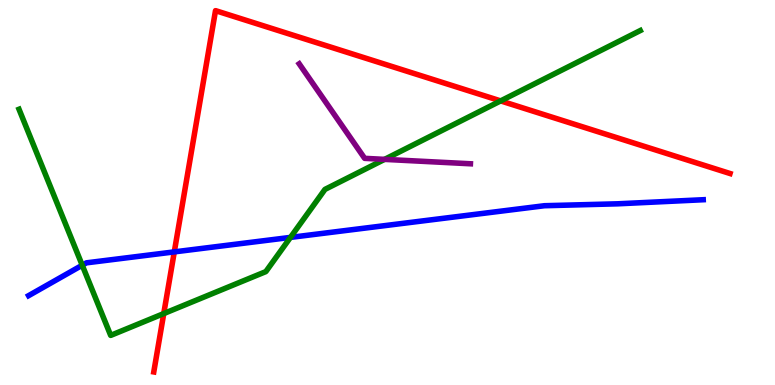[{'lines': ['blue', 'red'], 'intersections': [{'x': 2.25, 'y': 3.46}]}, {'lines': ['green', 'red'], 'intersections': [{'x': 2.11, 'y': 1.86}, {'x': 6.46, 'y': 7.38}]}, {'lines': ['purple', 'red'], 'intersections': []}, {'lines': ['blue', 'green'], 'intersections': [{'x': 1.06, 'y': 3.11}, {'x': 3.75, 'y': 3.83}]}, {'lines': ['blue', 'purple'], 'intersections': []}, {'lines': ['green', 'purple'], 'intersections': [{'x': 4.96, 'y': 5.86}]}]